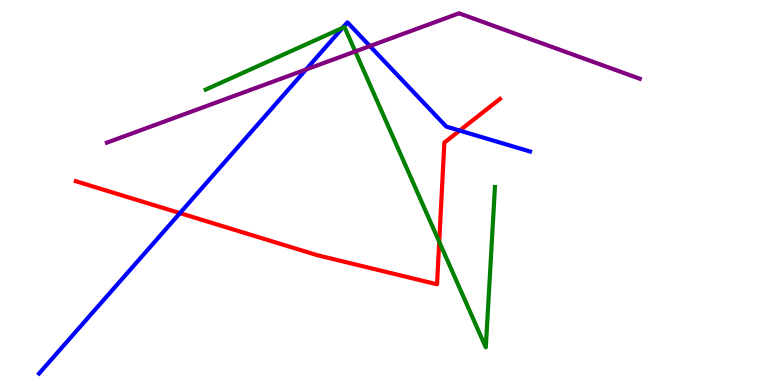[{'lines': ['blue', 'red'], 'intersections': [{'x': 2.32, 'y': 4.46}, {'x': 5.93, 'y': 6.61}]}, {'lines': ['green', 'red'], 'intersections': [{'x': 5.67, 'y': 3.72}]}, {'lines': ['purple', 'red'], 'intersections': []}, {'lines': ['blue', 'green'], 'intersections': [{'x': 4.42, 'y': 9.27}]}, {'lines': ['blue', 'purple'], 'intersections': [{'x': 3.95, 'y': 8.19}, {'x': 4.77, 'y': 8.8}]}, {'lines': ['green', 'purple'], 'intersections': [{'x': 4.58, 'y': 8.66}]}]